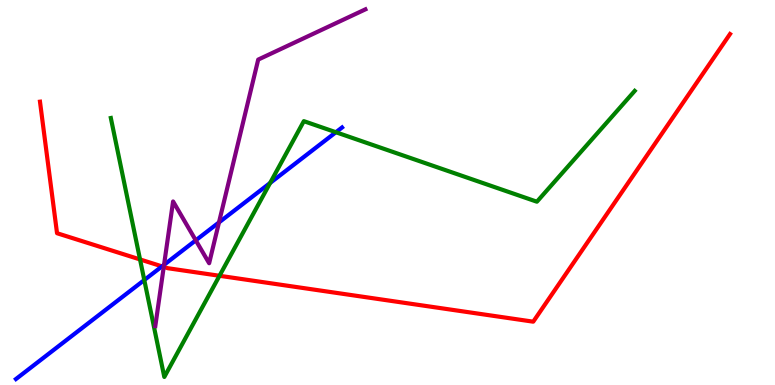[{'lines': ['blue', 'red'], 'intersections': [{'x': 2.09, 'y': 3.08}]}, {'lines': ['green', 'red'], 'intersections': [{'x': 1.81, 'y': 3.26}, {'x': 2.83, 'y': 2.84}]}, {'lines': ['purple', 'red'], 'intersections': [{'x': 2.11, 'y': 3.07}]}, {'lines': ['blue', 'green'], 'intersections': [{'x': 1.86, 'y': 2.73}, {'x': 3.49, 'y': 5.25}, {'x': 4.33, 'y': 6.57}]}, {'lines': ['blue', 'purple'], 'intersections': [{'x': 2.12, 'y': 3.12}, {'x': 2.53, 'y': 3.76}, {'x': 2.83, 'y': 4.22}]}, {'lines': ['green', 'purple'], 'intersections': []}]